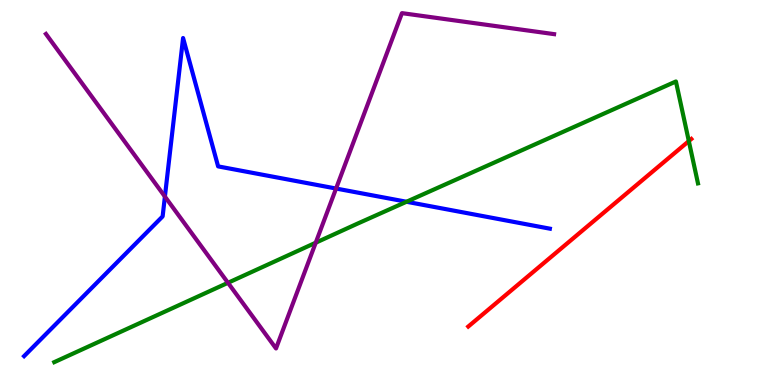[{'lines': ['blue', 'red'], 'intersections': []}, {'lines': ['green', 'red'], 'intersections': [{'x': 8.89, 'y': 6.34}]}, {'lines': ['purple', 'red'], 'intersections': []}, {'lines': ['blue', 'green'], 'intersections': [{'x': 5.25, 'y': 4.76}]}, {'lines': ['blue', 'purple'], 'intersections': [{'x': 2.13, 'y': 4.89}, {'x': 4.34, 'y': 5.1}]}, {'lines': ['green', 'purple'], 'intersections': [{'x': 2.94, 'y': 2.65}, {'x': 4.07, 'y': 3.7}]}]